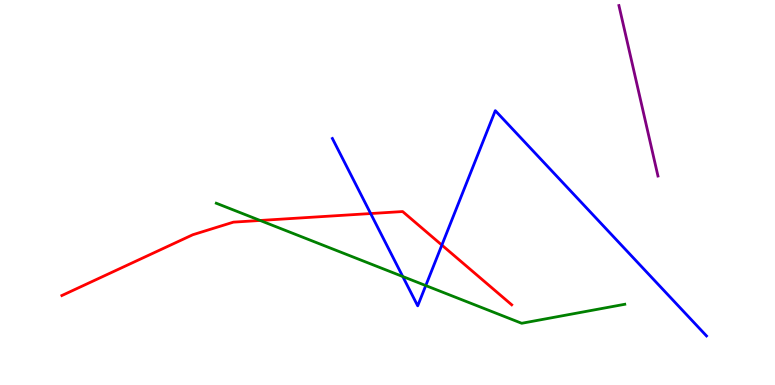[{'lines': ['blue', 'red'], 'intersections': [{'x': 4.78, 'y': 4.45}, {'x': 5.7, 'y': 3.63}]}, {'lines': ['green', 'red'], 'intersections': [{'x': 3.36, 'y': 4.27}]}, {'lines': ['purple', 'red'], 'intersections': []}, {'lines': ['blue', 'green'], 'intersections': [{'x': 5.2, 'y': 2.82}, {'x': 5.49, 'y': 2.58}]}, {'lines': ['blue', 'purple'], 'intersections': []}, {'lines': ['green', 'purple'], 'intersections': []}]